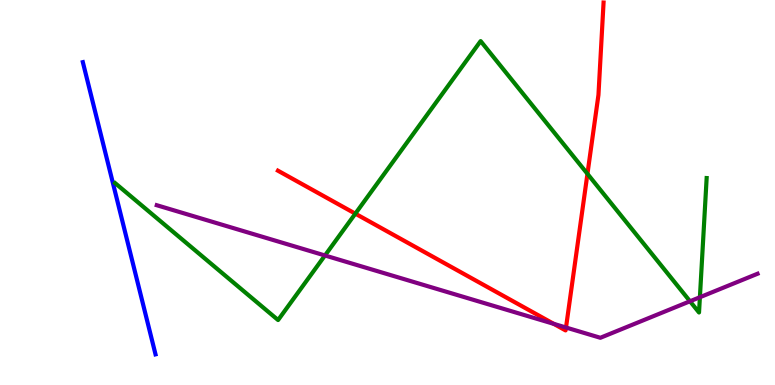[{'lines': ['blue', 'red'], 'intersections': []}, {'lines': ['green', 'red'], 'intersections': [{'x': 4.58, 'y': 4.45}, {'x': 7.58, 'y': 5.48}]}, {'lines': ['purple', 'red'], 'intersections': [{'x': 7.15, 'y': 1.59}, {'x': 7.3, 'y': 1.49}]}, {'lines': ['blue', 'green'], 'intersections': []}, {'lines': ['blue', 'purple'], 'intersections': []}, {'lines': ['green', 'purple'], 'intersections': [{'x': 4.19, 'y': 3.36}, {'x': 8.9, 'y': 2.17}, {'x': 9.03, 'y': 2.28}]}]